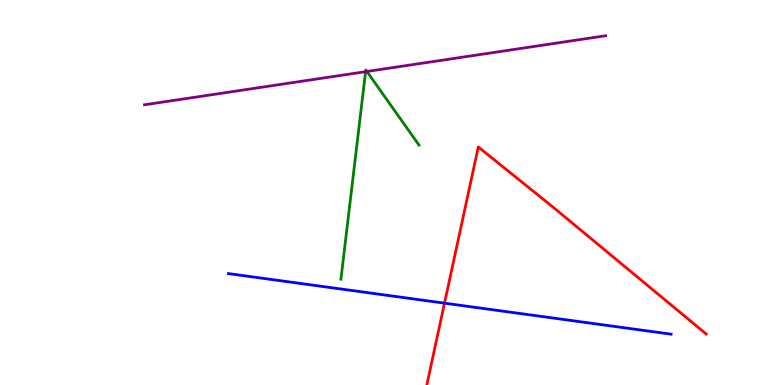[{'lines': ['blue', 'red'], 'intersections': [{'x': 5.74, 'y': 2.13}]}, {'lines': ['green', 'red'], 'intersections': []}, {'lines': ['purple', 'red'], 'intersections': []}, {'lines': ['blue', 'green'], 'intersections': []}, {'lines': ['blue', 'purple'], 'intersections': []}, {'lines': ['green', 'purple'], 'intersections': [{'x': 4.72, 'y': 8.14}, {'x': 4.73, 'y': 8.14}]}]